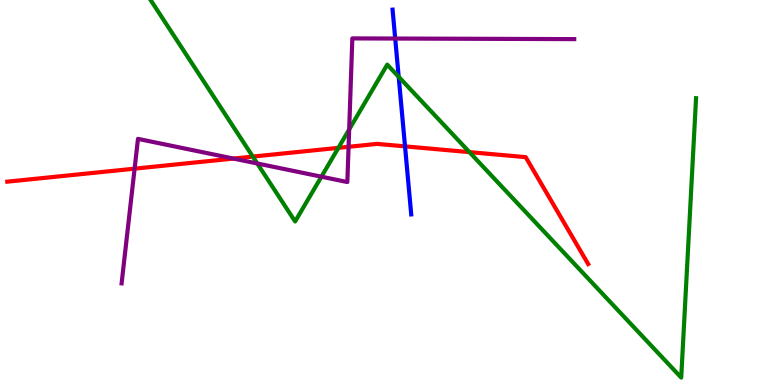[{'lines': ['blue', 'red'], 'intersections': [{'x': 5.23, 'y': 6.2}]}, {'lines': ['green', 'red'], 'intersections': [{'x': 3.26, 'y': 5.93}, {'x': 4.37, 'y': 6.16}, {'x': 6.06, 'y': 6.05}]}, {'lines': ['purple', 'red'], 'intersections': [{'x': 1.74, 'y': 5.62}, {'x': 3.01, 'y': 5.88}, {'x': 4.5, 'y': 6.19}]}, {'lines': ['blue', 'green'], 'intersections': [{'x': 5.14, 'y': 8.0}]}, {'lines': ['blue', 'purple'], 'intersections': [{'x': 5.1, 'y': 9.0}]}, {'lines': ['green', 'purple'], 'intersections': [{'x': 3.32, 'y': 5.75}, {'x': 4.15, 'y': 5.41}, {'x': 4.51, 'y': 6.64}]}]